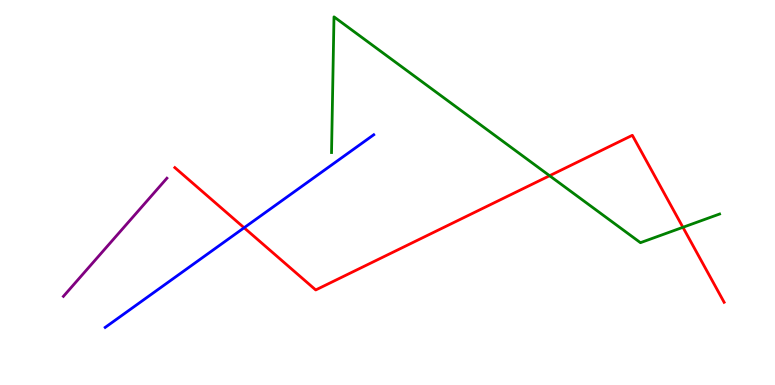[{'lines': ['blue', 'red'], 'intersections': [{'x': 3.15, 'y': 4.08}]}, {'lines': ['green', 'red'], 'intersections': [{'x': 7.09, 'y': 5.44}, {'x': 8.81, 'y': 4.1}]}, {'lines': ['purple', 'red'], 'intersections': []}, {'lines': ['blue', 'green'], 'intersections': []}, {'lines': ['blue', 'purple'], 'intersections': []}, {'lines': ['green', 'purple'], 'intersections': []}]